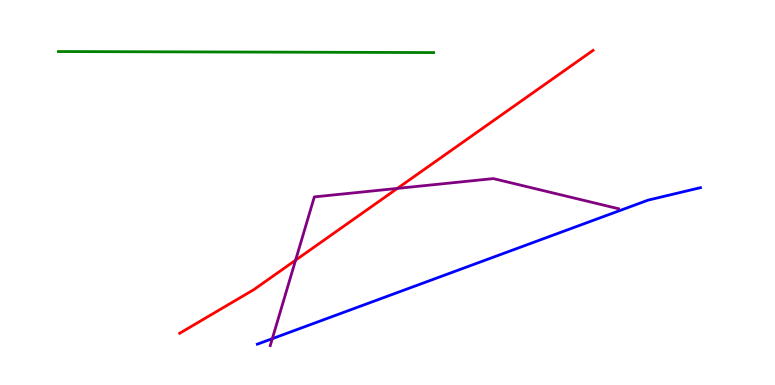[{'lines': ['blue', 'red'], 'intersections': []}, {'lines': ['green', 'red'], 'intersections': []}, {'lines': ['purple', 'red'], 'intersections': [{'x': 3.81, 'y': 3.24}, {'x': 5.13, 'y': 5.11}]}, {'lines': ['blue', 'green'], 'intersections': []}, {'lines': ['blue', 'purple'], 'intersections': [{'x': 3.51, 'y': 1.2}]}, {'lines': ['green', 'purple'], 'intersections': []}]